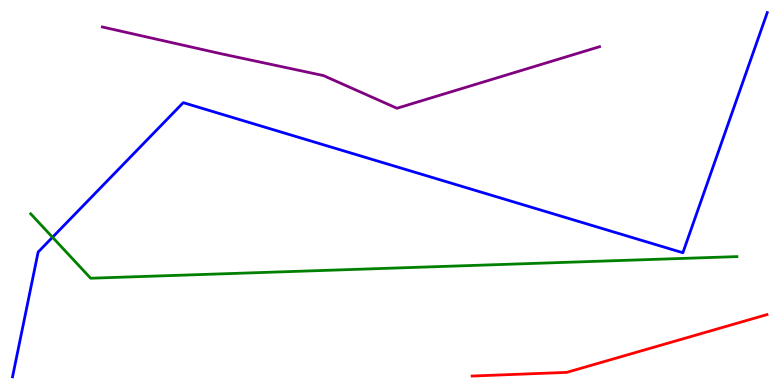[{'lines': ['blue', 'red'], 'intersections': []}, {'lines': ['green', 'red'], 'intersections': []}, {'lines': ['purple', 'red'], 'intersections': []}, {'lines': ['blue', 'green'], 'intersections': [{'x': 0.678, 'y': 3.84}]}, {'lines': ['blue', 'purple'], 'intersections': []}, {'lines': ['green', 'purple'], 'intersections': []}]